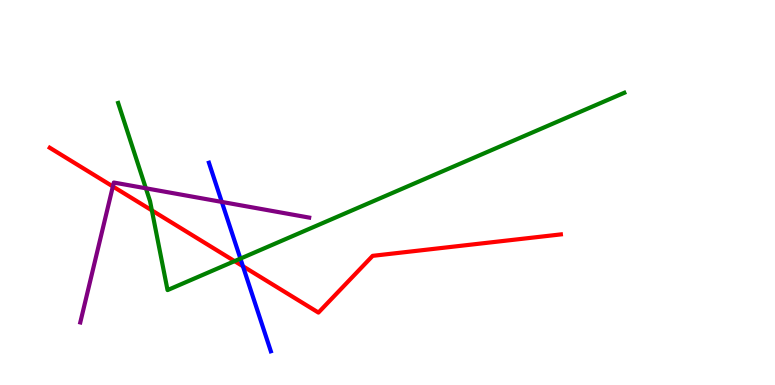[{'lines': ['blue', 'red'], 'intersections': [{'x': 3.13, 'y': 3.08}]}, {'lines': ['green', 'red'], 'intersections': [{'x': 1.96, 'y': 4.54}, {'x': 3.03, 'y': 3.22}]}, {'lines': ['purple', 'red'], 'intersections': [{'x': 1.46, 'y': 5.16}]}, {'lines': ['blue', 'green'], 'intersections': [{'x': 3.1, 'y': 3.28}]}, {'lines': ['blue', 'purple'], 'intersections': [{'x': 2.86, 'y': 4.76}]}, {'lines': ['green', 'purple'], 'intersections': [{'x': 1.88, 'y': 5.11}]}]